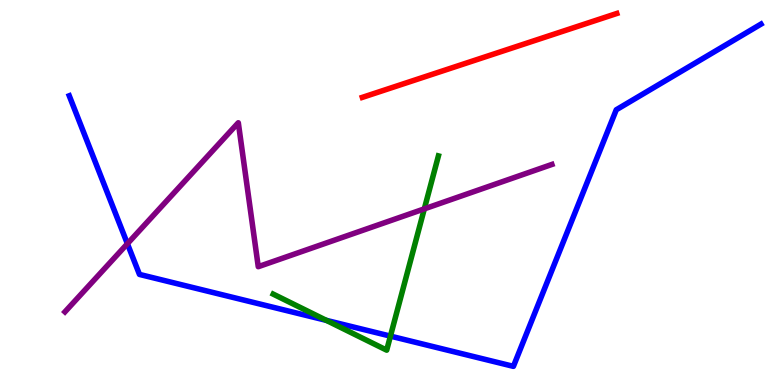[{'lines': ['blue', 'red'], 'intersections': []}, {'lines': ['green', 'red'], 'intersections': []}, {'lines': ['purple', 'red'], 'intersections': []}, {'lines': ['blue', 'green'], 'intersections': [{'x': 4.21, 'y': 1.68}, {'x': 5.04, 'y': 1.27}]}, {'lines': ['blue', 'purple'], 'intersections': [{'x': 1.64, 'y': 3.67}]}, {'lines': ['green', 'purple'], 'intersections': [{'x': 5.48, 'y': 4.57}]}]